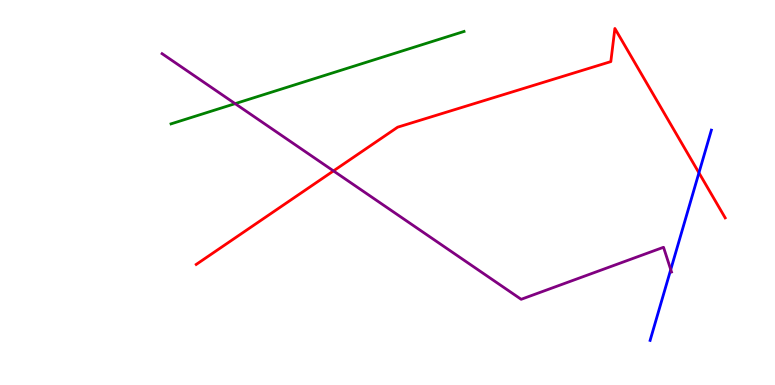[{'lines': ['blue', 'red'], 'intersections': [{'x': 9.02, 'y': 5.51}]}, {'lines': ['green', 'red'], 'intersections': []}, {'lines': ['purple', 'red'], 'intersections': [{'x': 4.3, 'y': 5.56}]}, {'lines': ['blue', 'green'], 'intersections': []}, {'lines': ['blue', 'purple'], 'intersections': [{'x': 8.65, 'y': 3.0}]}, {'lines': ['green', 'purple'], 'intersections': [{'x': 3.03, 'y': 7.31}]}]